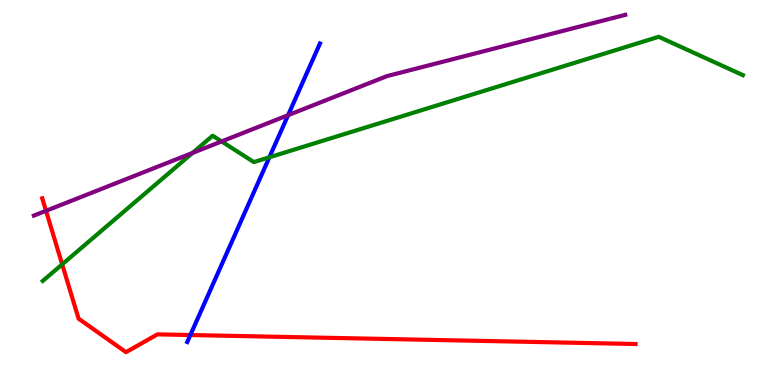[{'lines': ['blue', 'red'], 'intersections': [{'x': 2.46, 'y': 1.3}]}, {'lines': ['green', 'red'], 'intersections': [{'x': 0.802, 'y': 3.13}]}, {'lines': ['purple', 'red'], 'intersections': [{'x': 0.594, 'y': 4.52}]}, {'lines': ['blue', 'green'], 'intersections': [{'x': 3.48, 'y': 5.91}]}, {'lines': ['blue', 'purple'], 'intersections': [{'x': 3.72, 'y': 7.01}]}, {'lines': ['green', 'purple'], 'intersections': [{'x': 2.48, 'y': 6.03}, {'x': 2.86, 'y': 6.33}]}]